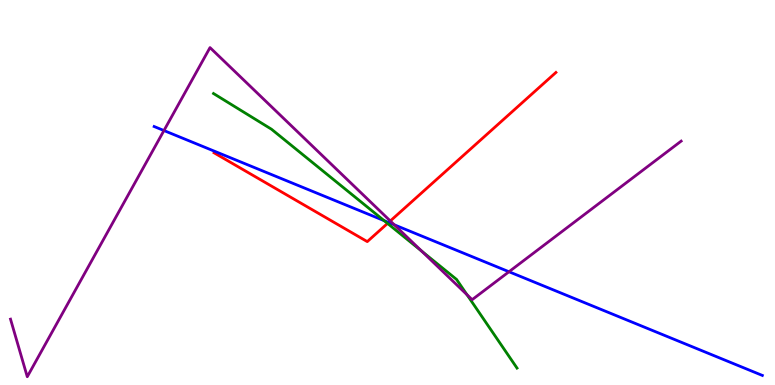[{'lines': ['blue', 'red'], 'intersections': [{'x': 5.01, 'y': 4.22}]}, {'lines': ['green', 'red'], 'intersections': [{'x': 5.0, 'y': 4.2}]}, {'lines': ['purple', 'red'], 'intersections': [{'x': 5.04, 'y': 4.26}]}, {'lines': ['blue', 'green'], 'intersections': [{'x': 4.96, 'y': 4.27}]}, {'lines': ['blue', 'purple'], 'intersections': [{'x': 2.12, 'y': 6.61}, {'x': 5.09, 'y': 4.16}, {'x': 6.57, 'y': 2.94}]}, {'lines': ['green', 'purple'], 'intersections': [{'x': 5.44, 'y': 3.48}, {'x': 6.03, 'y': 2.35}]}]